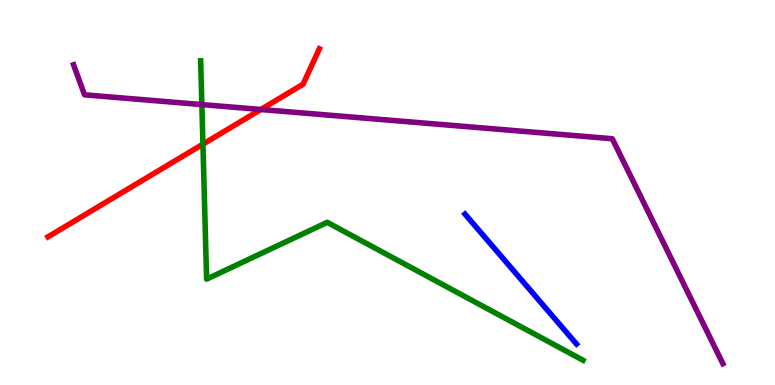[{'lines': ['blue', 'red'], 'intersections': []}, {'lines': ['green', 'red'], 'intersections': [{'x': 2.62, 'y': 6.26}]}, {'lines': ['purple', 'red'], 'intersections': [{'x': 3.37, 'y': 7.16}]}, {'lines': ['blue', 'green'], 'intersections': []}, {'lines': ['blue', 'purple'], 'intersections': []}, {'lines': ['green', 'purple'], 'intersections': [{'x': 2.6, 'y': 7.28}]}]